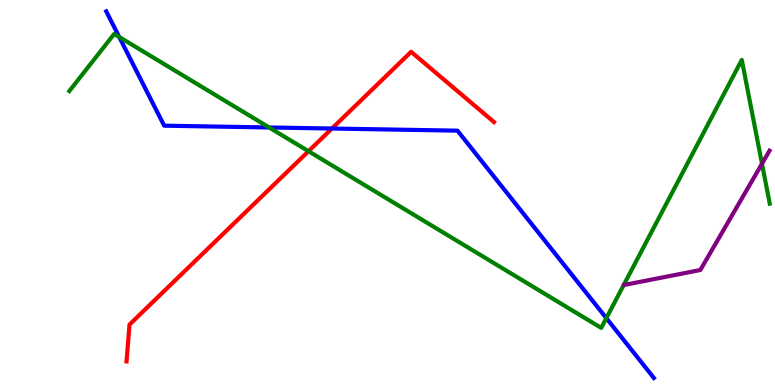[{'lines': ['blue', 'red'], 'intersections': [{'x': 4.28, 'y': 6.66}]}, {'lines': ['green', 'red'], 'intersections': [{'x': 3.98, 'y': 6.07}]}, {'lines': ['purple', 'red'], 'intersections': []}, {'lines': ['blue', 'green'], 'intersections': [{'x': 1.54, 'y': 9.04}, {'x': 3.47, 'y': 6.69}, {'x': 7.82, 'y': 1.74}]}, {'lines': ['blue', 'purple'], 'intersections': []}, {'lines': ['green', 'purple'], 'intersections': [{'x': 9.83, 'y': 5.75}]}]